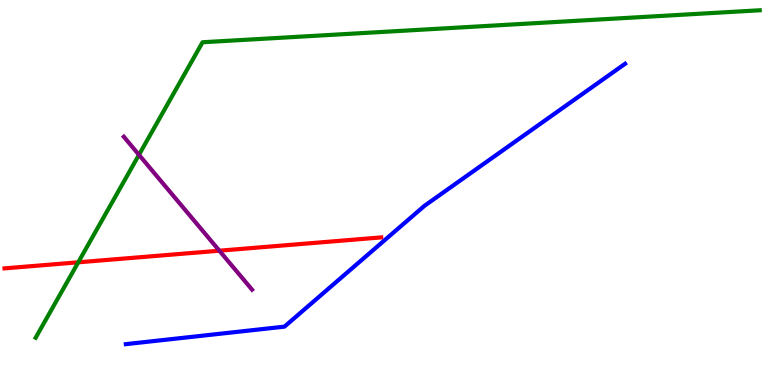[{'lines': ['blue', 'red'], 'intersections': []}, {'lines': ['green', 'red'], 'intersections': [{'x': 1.01, 'y': 3.19}]}, {'lines': ['purple', 'red'], 'intersections': [{'x': 2.83, 'y': 3.49}]}, {'lines': ['blue', 'green'], 'intersections': []}, {'lines': ['blue', 'purple'], 'intersections': []}, {'lines': ['green', 'purple'], 'intersections': [{'x': 1.79, 'y': 5.98}]}]